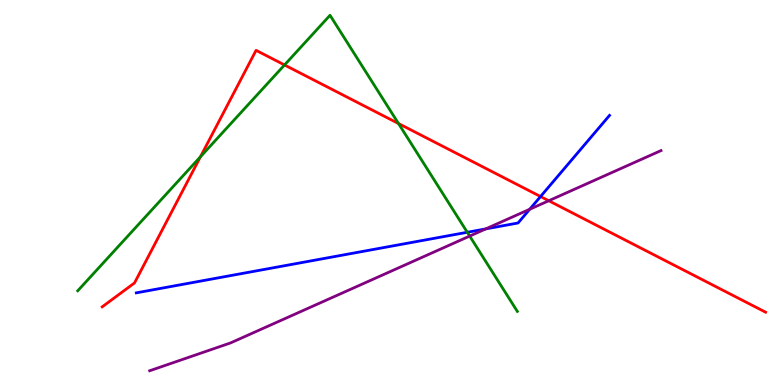[{'lines': ['blue', 'red'], 'intersections': [{'x': 6.97, 'y': 4.9}]}, {'lines': ['green', 'red'], 'intersections': [{'x': 2.59, 'y': 5.93}, {'x': 3.67, 'y': 8.31}, {'x': 5.14, 'y': 6.79}]}, {'lines': ['purple', 'red'], 'intersections': [{'x': 7.08, 'y': 4.79}]}, {'lines': ['blue', 'green'], 'intersections': [{'x': 6.03, 'y': 3.97}]}, {'lines': ['blue', 'purple'], 'intersections': [{'x': 6.27, 'y': 4.05}, {'x': 6.84, 'y': 4.57}]}, {'lines': ['green', 'purple'], 'intersections': [{'x': 6.06, 'y': 3.87}]}]